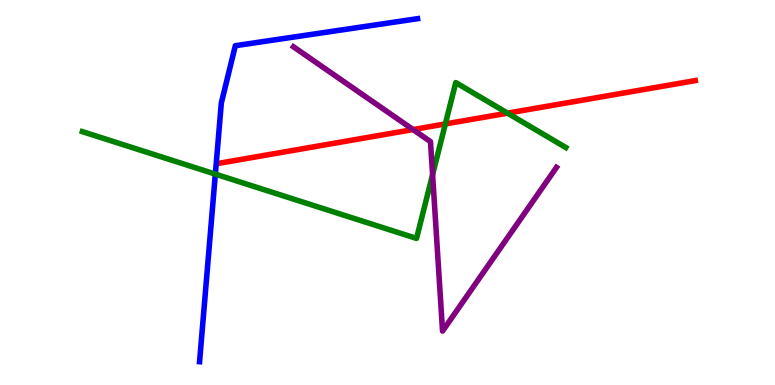[{'lines': ['blue', 'red'], 'intersections': []}, {'lines': ['green', 'red'], 'intersections': [{'x': 5.75, 'y': 6.78}, {'x': 6.55, 'y': 7.06}]}, {'lines': ['purple', 'red'], 'intersections': [{'x': 5.33, 'y': 6.63}]}, {'lines': ['blue', 'green'], 'intersections': [{'x': 2.78, 'y': 5.48}]}, {'lines': ['blue', 'purple'], 'intersections': []}, {'lines': ['green', 'purple'], 'intersections': [{'x': 5.58, 'y': 5.46}]}]